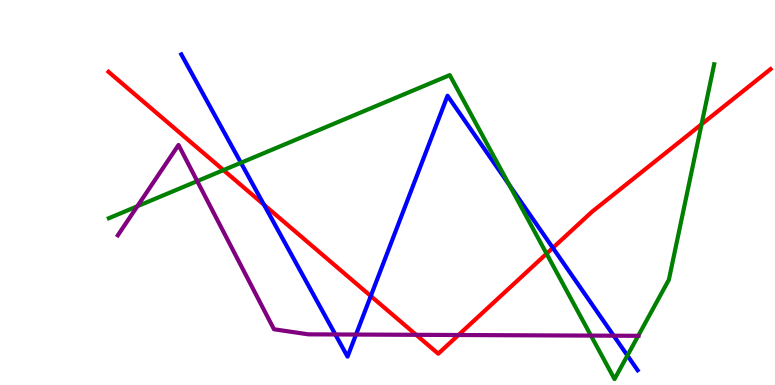[{'lines': ['blue', 'red'], 'intersections': [{'x': 3.41, 'y': 4.68}, {'x': 4.78, 'y': 2.31}, {'x': 7.13, 'y': 3.56}]}, {'lines': ['green', 'red'], 'intersections': [{'x': 2.88, 'y': 5.58}, {'x': 7.05, 'y': 3.41}, {'x': 9.05, 'y': 6.77}]}, {'lines': ['purple', 'red'], 'intersections': [{'x': 5.37, 'y': 1.3}, {'x': 5.92, 'y': 1.3}]}, {'lines': ['blue', 'green'], 'intersections': [{'x': 3.11, 'y': 5.77}, {'x': 6.57, 'y': 5.19}, {'x': 8.1, 'y': 0.766}]}, {'lines': ['blue', 'purple'], 'intersections': [{'x': 4.33, 'y': 1.31}, {'x': 4.59, 'y': 1.31}, {'x': 7.92, 'y': 1.28}]}, {'lines': ['green', 'purple'], 'intersections': [{'x': 1.77, 'y': 4.64}, {'x': 2.54, 'y': 5.3}, {'x': 7.63, 'y': 1.28}, {'x': 8.23, 'y': 1.28}]}]